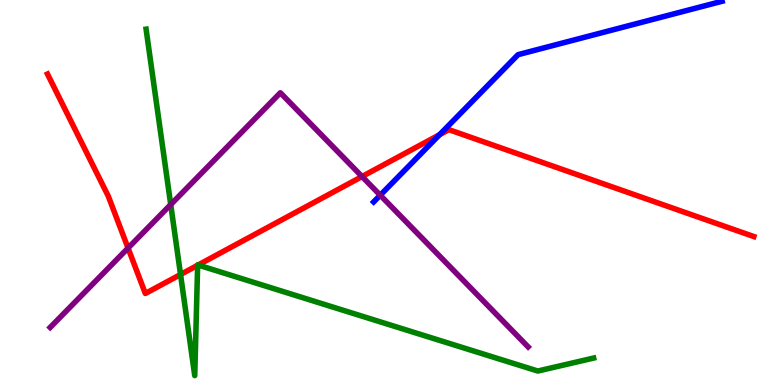[{'lines': ['blue', 'red'], 'intersections': [{'x': 5.67, 'y': 6.5}]}, {'lines': ['green', 'red'], 'intersections': [{'x': 2.33, 'y': 2.87}, {'x': 2.55, 'y': 3.11}, {'x': 2.56, 'y': 3.12}]}, {'lines': ['purple', 'red'], 'intersections': [{'x': 1.65, 'y': 3.56}, {'x': 4.67, 'y': 5.41}]}, {'lines': ['blue', 'green'], 'intersections': []}, {'lines': ['blue', 'purple'], 'intersections': [{'x': 4.91, 'y': 4.93}]}, {'lines': ['green', 'purple'], 'intersections': [{'x': 2.2, 'y': 4.69}]}]